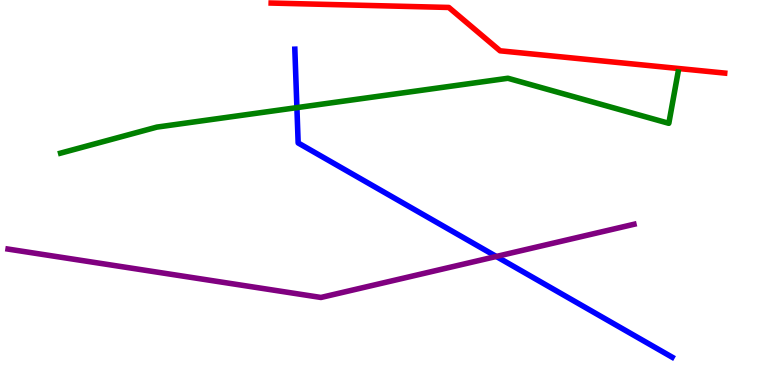[{'lines': ['blue', 'red'], 'intersections': []}, {'lines': ['green', 'red'], 'intersections': []}, {'lines': ['purple', 'red'], 'intersections': []}, {'lines': ['blue', 'green'], 'intersections': [{'x': 3.83, 'y': 7.2}]}, {'lines': ['blue', 'purple'], 'intersections': [{'x': 6.4, 'y': 3.34}]}, {'lines': ['green', 'purple'], 'intersections': []}]